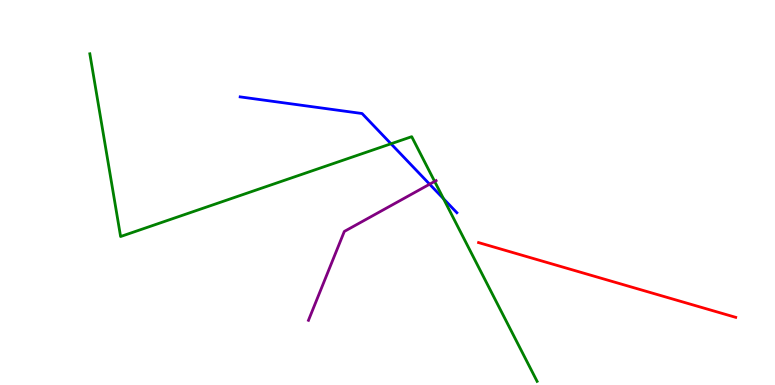[{'lines': ['blue', 'red'], 'intersections': []}, {'lines': ['green', 'red'], 'intersections': []}, {'lines': ['purple', 'red'], 'intersections': []}, {'lines': ['blue', 'green'], 'intersections': [{'x': 5.04, 'y': 6.27}, {'x': 5.72, 'y': 4.84}]}, {'lines': ['blue', 'purple'], 'intersections': [{'x': 5.54, 'y': 5.22}]}, {'lines': ['green', 'purple'], 'intersections': [{'x': 5.61, 'y': 5.29}]}]